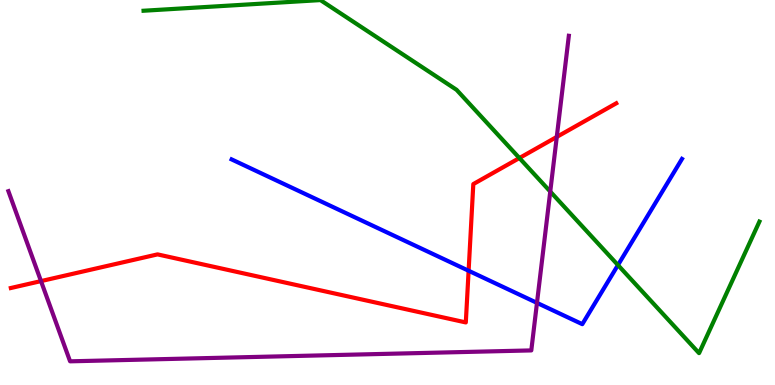[{'lines': ['blue', 'red'], 'intersections': [{'x': 6.05, 'y': 2.97}]}, {'lines': ['green', 'red'], 'intersections': [{'x': 6.7, 'y': 5.9}]}, {'lines': ['purple', 'red'], 'intersections': [{'x': 0.529, 'y': 2.7}, {'x': 7.18, 'y': 6.44}]}, {'lines': ['blue', 'green'], 'intersections': [{'x': 7.97, 'y': 3.12}]}, {'lines': ['blue', 'purple'], 'intersections': [{'x': 6.93, 'y': 2.13}]}, {'lines': ['green', 'purple'], 'intersections': [{'x': 7.1, 'y': 5.02}]}]